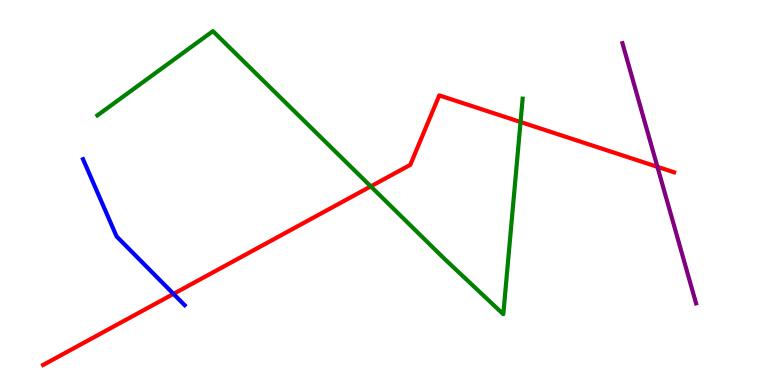[{'lines': ['blue', 'red'], 'intersections': [{'x': 2.24, 'y': 2.37}]}, {'lines': ['green', 'red'], 'intersections': [{'x': 4.78, 'y': 5.16}, {'x': 6.72, 'y': 6.83}]}, {'lines': ['purple', 'red'], 'intersections': [{'x': 8.48, 'y': 5.67}]}, {'lines': ['blue', 'green'], 'intersections': []}, {'lines': ['blue', 'purple'], 'intersections': []}, {'lines': ['green', 'purple'], 'intersections': []}]